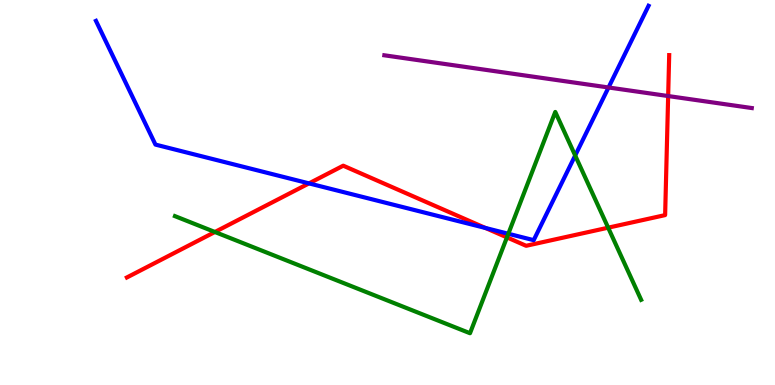[{'lines': ['blue', 'red'], 'intersections': [{'x': 3.99, 'y': 5.24}, {'x': 6.26, 'y': 4.08}]}, {'lines': ['green', 'red'], 'intersections': [{'x': 2.77, 'y': 3.97}, {'x': 6.54, 'y': 3.83}, {'x': 7.85, 'y': 4.09}]}, {'lines': ['purple', 'red'], 'intersections': [{'x': 8.62, 'y': 7.51}]}, {'lines': ['blue', 'green'], 'intersections': [{'x': 6.56, 'y': 3.93}, {'x': 7.42, 'y': 5.96}]}, {'lines': ['blue', 'purple'], 'intersections': [{'x': 7.85, 'y': 7.73}]}, {'lines': ['green', 'purple'], 'intersections': []}]